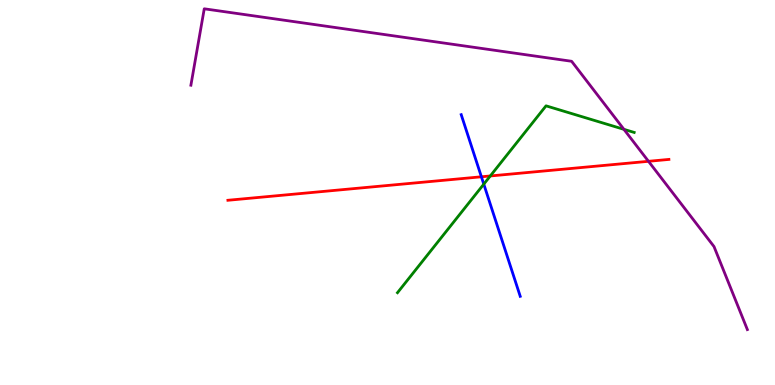[{'lines': ['blue', 'red'], 'intersections': [{'x': 6.21, 'y': 5.41}]}, {'lines': ['green', 'red'], 'intersections': [{'x': 6.33, 'y': 5.43}]}, {'lines': ['purple', 'red'], 'intersections': [{'x': 8.37, 'y': 5.81}]}, {'lines': ['blue', 'green'], 'intersections': [{'x': 6.24, 'y': 5.22}]}, {'lines': ['blue', 'purple'], 'intersections': []}, {'lines': ['green', 'purple'], 'intersections': [{'x': 8.05, 'y': 6.64}]}]